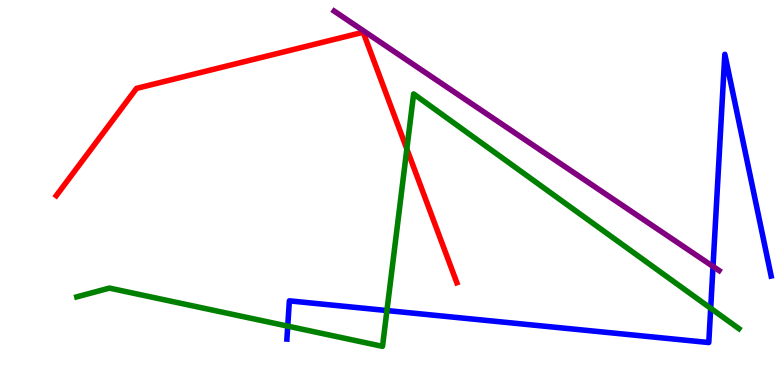[{'lines': ['blue', 'red'], 'intersections': []}, {'lines': ['green', 'red'], 'intersections': [{'x': 5.25, 'y': 6.13}]}, {'lines': ['purple', 'red'], 'intersections': []}, {'lines': ['blue', 'green'], 'intersections': [{'x': 3.71, 'y': 1.53}, {'x': 4.99, 'y': 1.93}, {'x': 9.17, 'y': 1.99}]}, {'lines': ['blue', 'purple'], 'intersections': [{'x': 9.2, 'y': 3.08}]}, {'lines': ['green', 'purple'], 'intersections': []}]